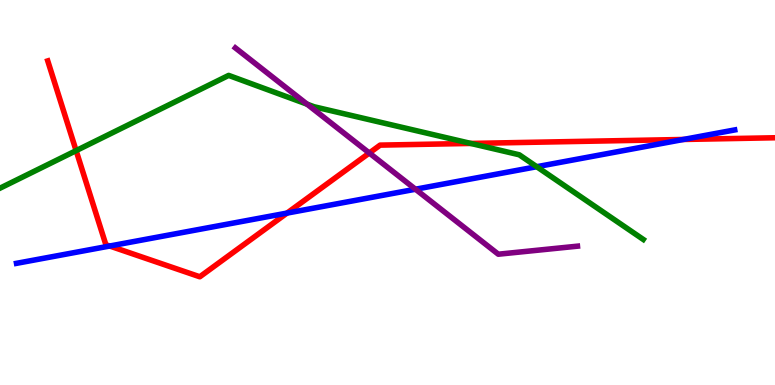[{'lines': ['blue', 'red'], 'intersections': [{'x': 1.42, 'y': 3.61}, {'x': 3.7, 'y': 4.47}, {'x': 8.82, 'y': 6.38}]}, {'lines': ['green', 'red'], 'intersections': [{'x': 0.982, 'y': 6.09}, {'x': 6.07, 'y': 6.27}]}, {'lines': ['purple', 'red'], 'intersections': [{'x': 4.77, 'y': 6.03}]}, {'lines': ['blue', 'green'], 'intersections': [{'x': 6.93, 'y': 5.67}]}, {'lines': ['blue', 'purple'], 'intersections': [{'x': 5.36, 'y': 5.08}]}, {'lines': ['green', 'purple'], 'intersections': [{'x': 3.96, 'y': 7.29}]}]